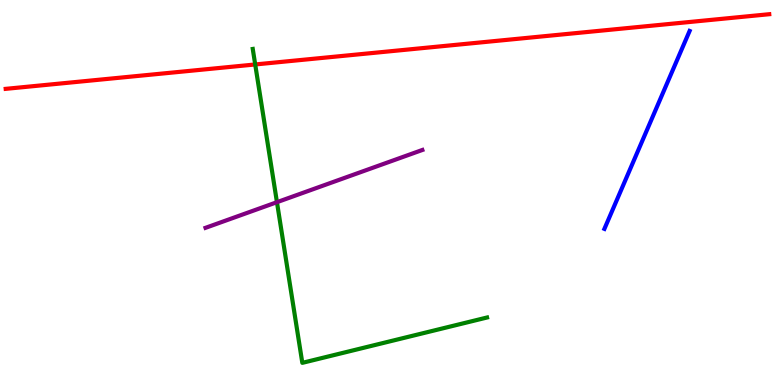[{'lines': ['blue', 'red'], 'intersections': []}, {'lines': ['green', 'red'], 'intersections': [{'x': 3.29, 'y': 8.33}]}, {'lines': ['purple', 'red'], 'intersections': []}, {'lines': ['blue', 'green'], 'intersections': []}, {'lines': ['blue', 'purple'], 'intersections': []}, {'lines': ['green', 'purple'], 'intersections': [{'x': 3.57, 'y': 4.75}]}]